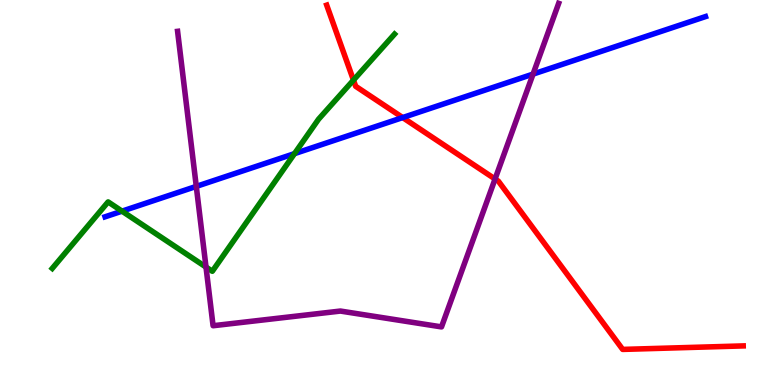[{'lines': ['blue', 'red'], 'intersections': [{'x': 5.2, 'y': 6.95}]}, {'lines': ['green', 'red'], 'intersections': [{'x': 4.56, 'y': 7.92}]}, {'lines': ['purple', 'red'], 'intersections': [{'x': 6.39, 'y': 5.35}]}, {'lines': ['blue', 'green'], 'intersections': [{'x': 1.57, 'y': 4.52}, {'x': 3.8, 'y': 6.01}]}, {'lines': ['blue', 'purple'], 'intersections': [{'x': 2.53, 'y': 5.16}, {'x': 6.88, 'y': 8.08}]}, {'lines': ['green', 'purple'], 'intersections': [{'x': 2.66, 'y': 3.06}]}]